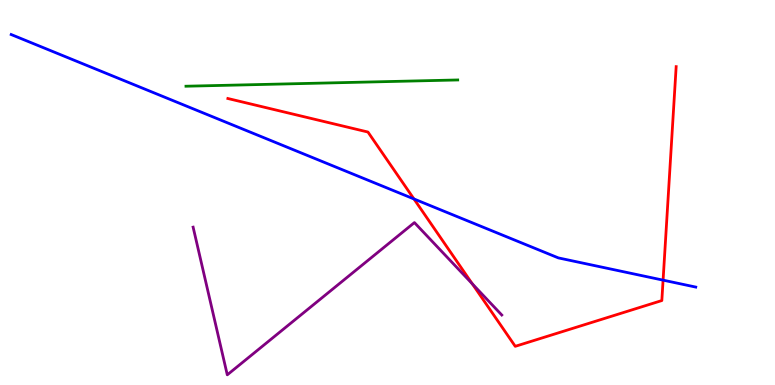[{'lines': ['blue', 'red'], 'intersections': [{'x': 5.34, 'y': 4.83}, {'x': 8.56, 'y': 2.72}]}, {'lines': ['green', 'red'], 'intersections': []}, {'lines': ['purple', 'red'], 'intersections': [{'x': 6.09, 'y': 2.63}]}, {'lines': ['blue', 'green'], 'intersections': []}, {'lines': ['blue', 'purple'], 'intersections': []}, {'lines': ['green', 'purple'], 'intersections': []}]